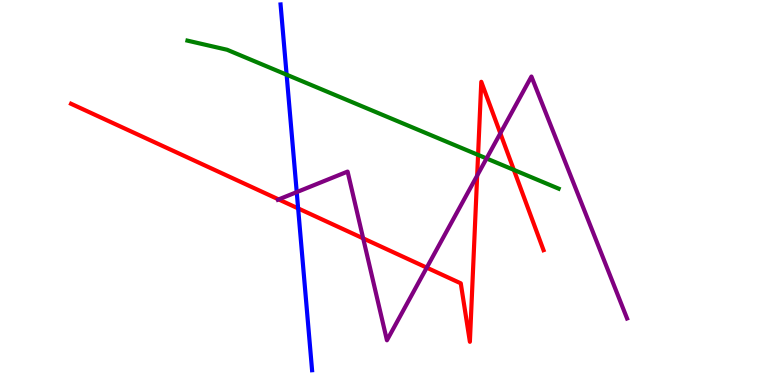[{'lines': ['blue', 'red'], 'intersections': [{'x': 3.85, 'y': 4.59}]}, {'lines': ['green', 'red'], 'intersections': [{'x': 6.17, 'y': 5.98}, {'x': 6.63, 'y': 5.59}]}, {'lines': ['purple', 'red'], 'intersections': [{'x': 3.6, 'y': 4.82}, {'x': 4.69, 'y': 3.81}, {'x': 5.51, 'y': 3.05}, {'x': 6.16, 'y': 5.44}, {'x': 6.46, 'y': 6.54}]}, {'lines': ['blue', 'green'], 'intersections': [{'x': 3.7, 'y': 8.06}]}, {'lines': ['blue', 'purple'], 'intersections': [{'x': 3.83, 'y': 5.01}]}, {'lines': ['green', 'purple'], 'intersections': [{'x': 6.28, 'y': 5.88}]}]